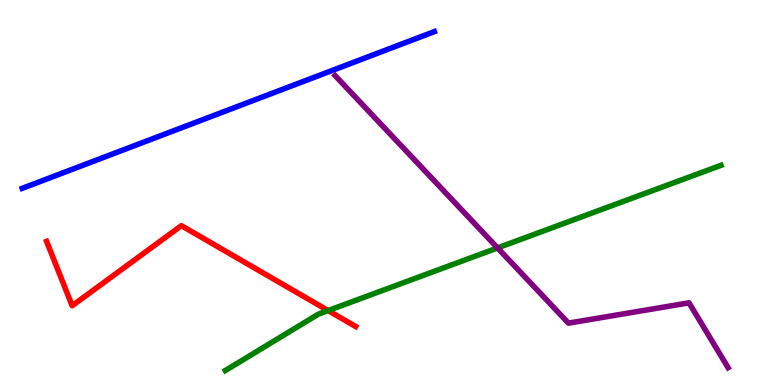[{'lines': ['blue', 'red'], 'intersections': []}, {'lines': ['green', 'red'], 'intersections': [{'x': 4.23, 'y': 1.93}]}, {'lines': ['purple', 'red'], 'intersections': []}, {'lines': ['blue', 'green'], 'intersections': []}, {'lines': ['blue', 'purple'], 'intersections': []}, {'lines': ['green', 'purple'], 'intersections': [{'x': 6.42, 'y': 3.56}]}]